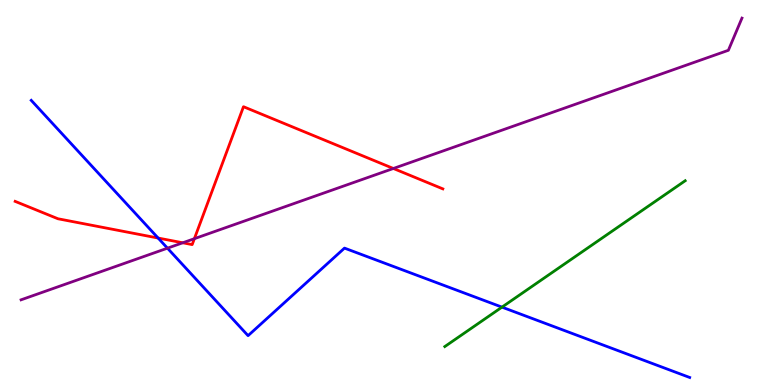[{'lines': ['blue', 'red'], 'intersections': [{'x': 2.04, 'y': 3.82}]}, {'lines': ['green', 'red'], 'intersections': []}, {'lines': ['purple', 'red'], 'intersections': [{'x': 2.36, 'y': 3.69}, {'x': 2.51, 'y': 3.8}, {'x': 5.08, 'y': 5.62}]}, {'lines': ['blue', 'green'], 'intersections': [{'x': 6.48, 'y': 2.02}]}, {'lines': ['blue', 'purple'], 'intersections': [{'x': 2.16, 'y': 3.55}]}, {'lines': ['green', 'purple'], 'intersections': []}]